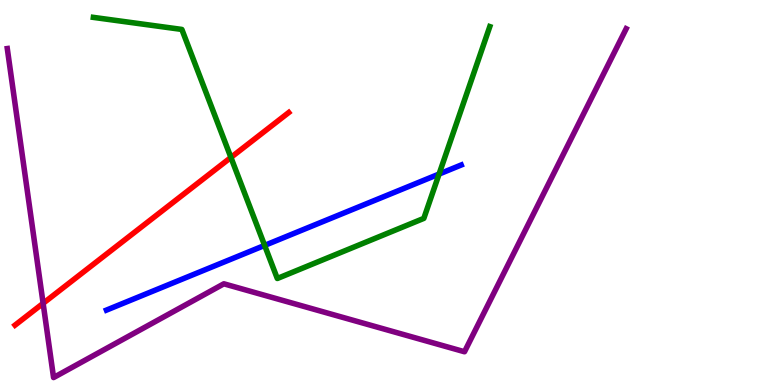[{'lines': ['blue', 'red'], 'intersections': []}, {'lines': ['green', 'red'], 'intersections': [{'x': 2.98, 'y': 5.91}]}, {'lines': ['purple', 'red'], 'intersections': [{'x': 0.556, 'y': 2.12}]}, {'lines': ['blue', 'green'], 'intersections': [{'x': 3.41, 'y': 3.63}, {'x': 5.67, 'y': 5.48}]}, {'lines': ['blue', 'purple'], 'intersections': []}, {'lines': ['green', 'purple'], 'intersections': []}]